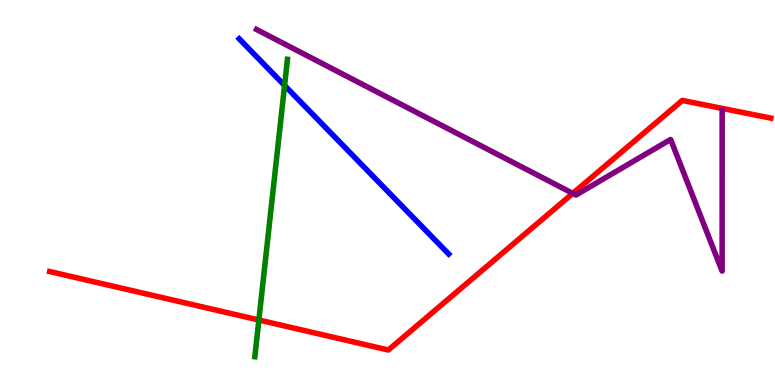[{'lines': ['blue', 'red'], 'intersections': []}, {'lines': ['green', 'red'], 'intersections': [{'x': 3.34, 'y': 1.69}]}, {'lines': ['purple', 'red'], 'intersections': [{'x': 7.39, 'y': 4.98}]}, {'lines': ['blue', 'green'], 'intersections': [{'x': 3.67, 'y': 7.78}]}, {'lines': ['blue', 'purple'], 'intersections': []}, {'lines': ['green', 'purple'], 'intersections': []}]